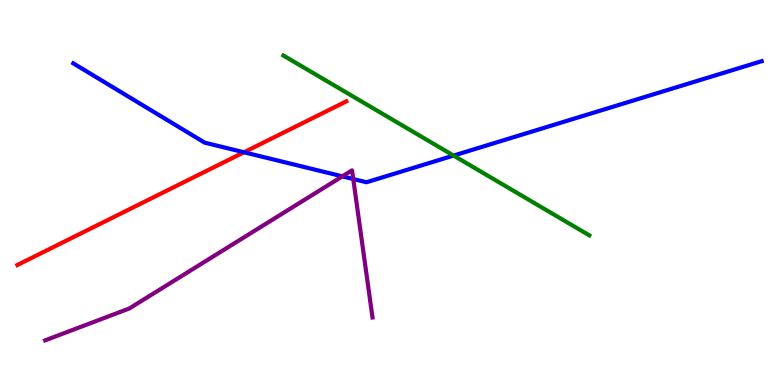[{'lines': ['blue', 'red'], 'intersections': [{'x': 3.15, 'y': 6.04}]}, {'lines': ['green', 'red'], 'intersections': []}, {'lines': ['purple', 'red'], 'intersections': []}, {'lines': ['blue', 'green'], 'intersections': [{'x': 5.85, 'y': 5.96}]}, {'lines': ['blue', 'purple'], 'intersections': [{'x': 4.42, 'y': 5.42}, {'x': 4.56, 'y': 5.35}]}, {'lines': ['green', 'purple'], 'intersections': []}]